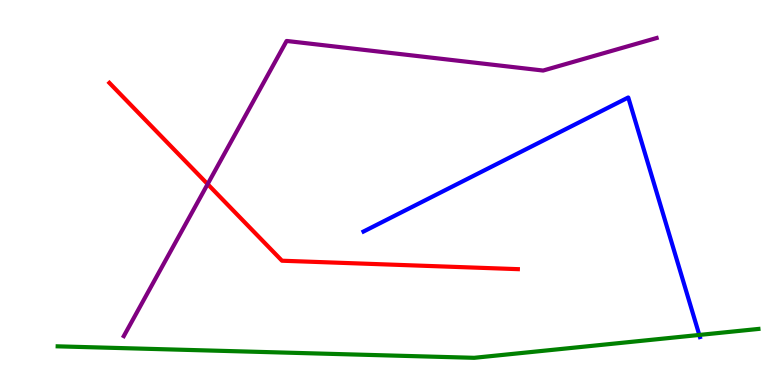[{'lines': ['blue', 'red'], 'intersections': []}, {'lines': ['green', 'red'], 'intersections': []}, {'lines': ['purple', 'red'], 'intersections': [{'x': 2.68, 'y': 5.22}]}, {'lines': ['blue', 'green'], 'intersections': [{'x': 9.02, 'y': 1.3}]}, {'lines': ['blue', 'purple'], 'intersections': []}, {'lines': ['green', 'purple'], 'intersections': []}]